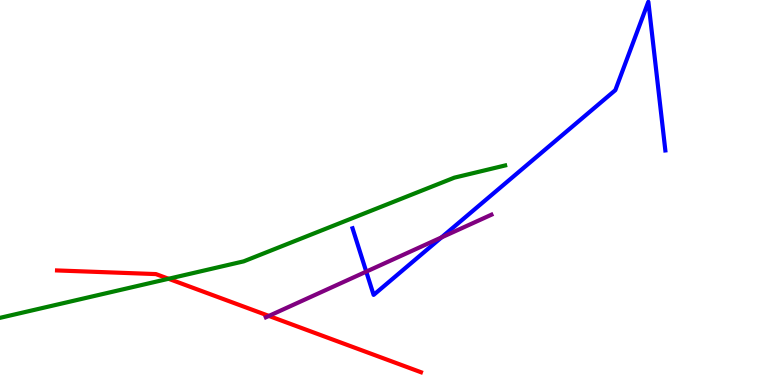[{'lines': ['blue', 'red'], 'intersections': []}, {'lines': ['green', 'red'], 'intersections': [{'x': 2.17, 'y': 2.76}]}, {'lines': ['purple', 'red'], 'intersections': [{'x': 3.47, 'y': 1.79}]}, {'lines': ['blue', 'green'], 'intersections': []}, {'lines': ['blue', 'purple'], 'intersections': [{'x': 4.73, 'y': 2.94}, {'x': 5.7, 'y': 3.83}]}, {'lines': ['green', 'purple'], 'intersections': []}]